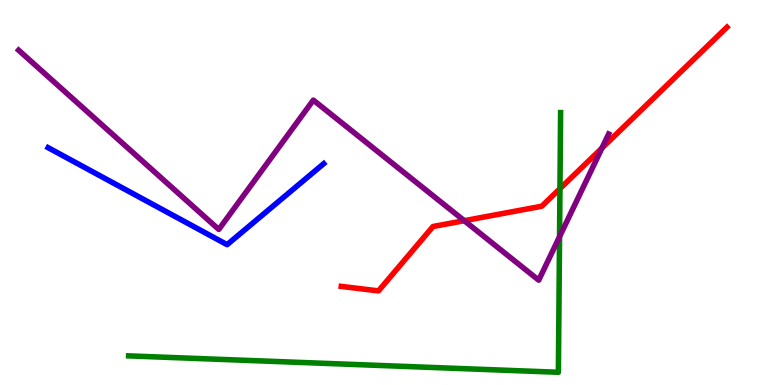[{'lines': ['blue', 'red'], 'intersections': []}, {'lines': ['green', 'red'], 'intersections': [{'x': 7.23, 'y': 5.1}]}, {'lines': ['purple', 'red'], 'intersections': [{'x': 5.99, 'y': 4.27}, {'x': 7.77, 'y': 6.15}]}, {'lines': ['blue', 'green'], 'intersections': []}, {'lines': ['blue', 'purple'], 'intersections': []}, {'lines': ['green', 'purple'], 'intersections': [{'x': 7.22, 'y': 3.85}]}]